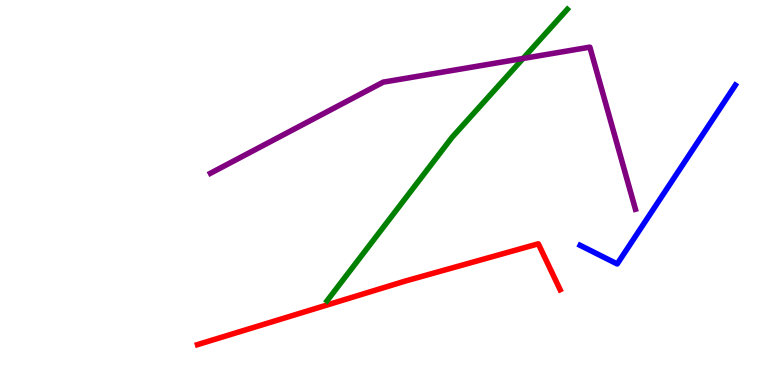[{'lines': ['blue', 'red'], 'intersections': []}, {'lines': ['green', 'red'], 'intersections': []}, {'lines': ['purple', 'red'], 'intersections': []}, {'lines': ['blue', 'green'], 'intersections': []}, {'lines': ['blue', 'purple'], 'intersections': []}, {'lines': ['green', 'purple'], 'intersections': [{'x': 6.75, 'y': 8.48}]}]